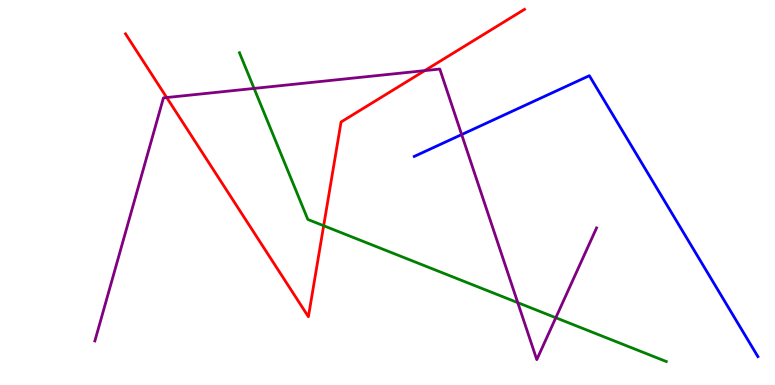[{'lines': ['blue', 'red'], 'intersections': []}, {'lines': ['green', 'red'], 'intersections': [{'x': 4.18, 'y': 4.14}]}, {'lines': ['purple', 'red'], 'intersections': [{'x': 2.15, 'y': 7.47}, {'x': 5.48, 'y': 8.17}]}, {'lines': ['blue', 'green'], 'intersections': []}, {'lines': ['blue', 'purple'], 'intersections': [{'x': 5.96, 'y': 6.5}]}, {'lines': ['green', 'purple'], 'intersections': [{'x': 3.28, 'y': 7.7}, {'x': 6.68, 'y': 2.14}, {'x': 7.17, 'y': 1.75}]}]